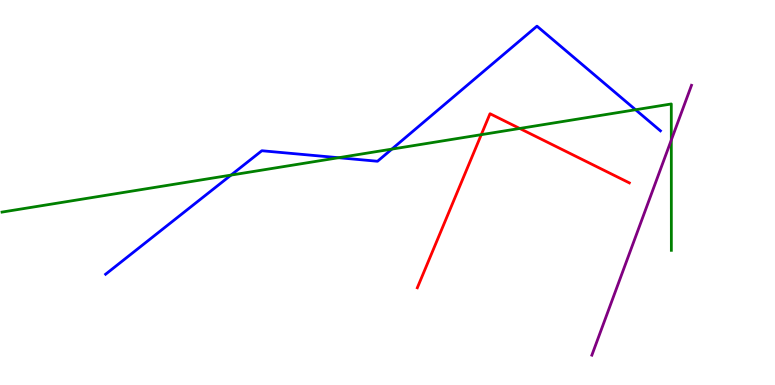[{'lines': ['blue', 'red'], 'intersections': []}, {'lines': ['green', 'red'], 'intersections': [{'x': 6.21, 'y': 6.5}, {'x': 6.71, 'y': 6.66}]}, {'lines': ['purple', 'red'], 'intersections': []}, {'lines': ['blue', 'green'], 'intersections': [{'x': 2.98, 'y': 5.45}, {'x': 4.37, 'y': 5.9}, {'x': 5.06, 'y': 6.13}, {'x': 8.2, 'y': 7.15}]}, {'lines': ['blue', 'purple'], 'intersections': []}, {'lines': ['green', 'purple'], 'intersections': [{'x': 8.66, 'y': 6.36}]}]